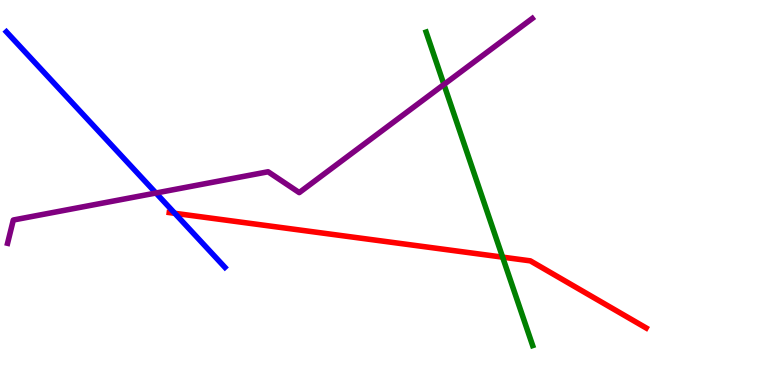[{'lines': ['blue', 'red'], 'intersections': [{'x': 2.26, 'y': 4.46}]}, {'lines': ['green', 'red'], 'intersections': [{'x': 6.49, 'y': 3.32}]}, {'lines': ['purple', 'red'], 'intersections': []}, {'lines': ['blue', 'green'], 'intersections': []}, {'lines': ['blue', 'purple'], 'intersections': [{'x': 2.01, 'y': 4.99}]}, {'lines': ['green', 'purple'], 'intersections': [{'x': 5.73, 'y': 7.81}]}]